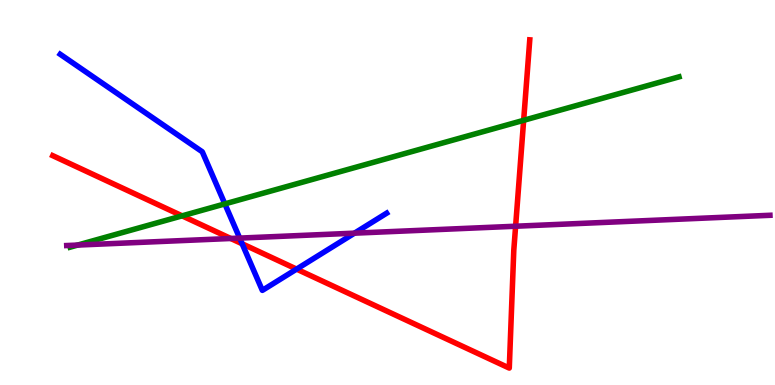[{'lines': ['blue', 'red'], 'intersections': [{'x': 3.12, 'y': 3.67}, {'x': 3.83, 'y': 3.01}]}, {'lines': ['green', 'red'], 'intersections': [{'x': 2.35, 'y': 4.39}, {'x': 6.76, 'y': 6.88}]}, {'lines': ['purple', 'red'], 'intersections': [{'x': 2.98, 'y': 3.81}, {'x': 6.65, 'y': 4.12}]}, {'lines': ['blue', 'green'], 'intersections': [{'x': 2.9, 'y': 4.7}]}, {'lines': ['blue', 'purple'], 'intersections': [{'x': 3.09, 'y': 3.82}, {'x': 4.57, 'y': 3.94}]}, {'lines': ['green', 'purple'], 'intersections': [{'x': 1.0, 'y': 3.63}]}]